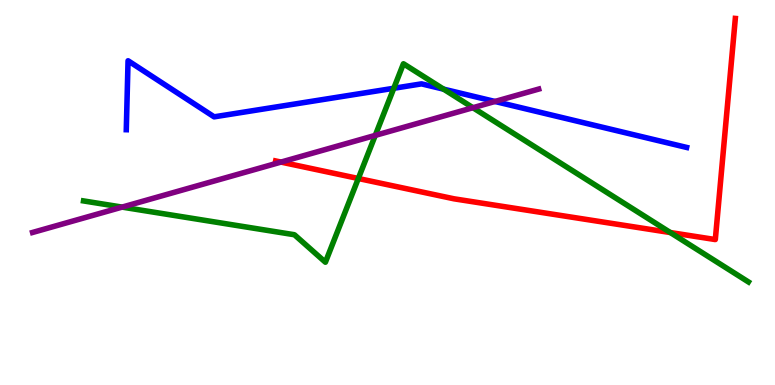[{'lines': ['blue', 'red'], 'intersections': []}, {'lines': ['green', 'red'], 'intersections': [{'x': 4.62, 'y': 5.36}, {'x': 8.65, 'y': 3.96}]}, {'lines': ['purple', 'red'], 'intersections': [{'x': 3.63, 'y': 5.79}]}, {'lines': ['blue', 'green'], 'intersections': [{'x': 5.08, 'y': 7.71}, {'x': 5.72, 'y': 7.68}]}, {'lines': ['blue', 'purple'], 'intersections': [{'x': 6.39, 'y': 7.36}]}, {'lines': ['green', 'purple'], 'intersections': [{'x': 1.58, 'y': 4.62}, {'x': 4.84, 'y': 6.48}, {'x': 6.1, 'y': 7.2}]}]